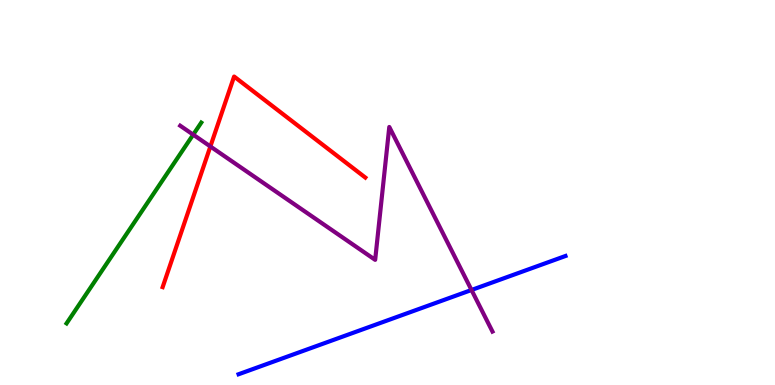[{'lines': ['blue', 'red'], 'intersections': []}, {'lines': ['green', 'red'], 'intersections': []}, {'lines': ['purple', 'red'], 'intersections': [{'x': 2.71, 'y': 6.2}]}, {'lines': ['blue', 'green'], 'intersections': []}, {'lines': ['blue', 'purple'], 'intersections': [{'x': 6.08, 'y': 2.47}]}, {'lines': ['green', 'purple'], 'intersections': [{'x': 2.49, 'y': 6.5}]}]